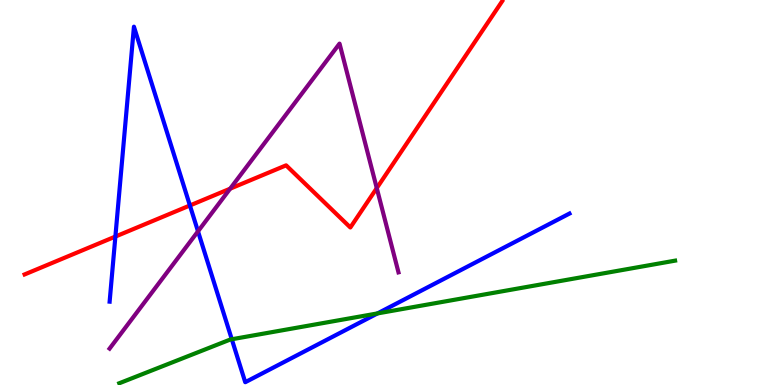[{'lines': ['blue', 'red'], 'intersections': [{'x': 1.49, 'y': 3.86}, {'x': 2.45, 'y': 4.66}]}, {'lines': ['green', 'red'], 'intersections': []}, {'lines': ['purple', 'red'], 'intersections': [{'x': 2.97, 'y': 5.1}, {'x': 4.86, 'y': 5.11}]}, {'lines': ['blue', 'green'], 'intersections': [{'x': 2.99, 'y': 1.19}, {'x': 4.87, 'y': 1.86}]}, {'lines': ['blue', 'purple'], 'intersections': [{'x': 2.55, 'y': 3.99}]}, {'lines': ['green', 'purple'], 'intersections': []}]